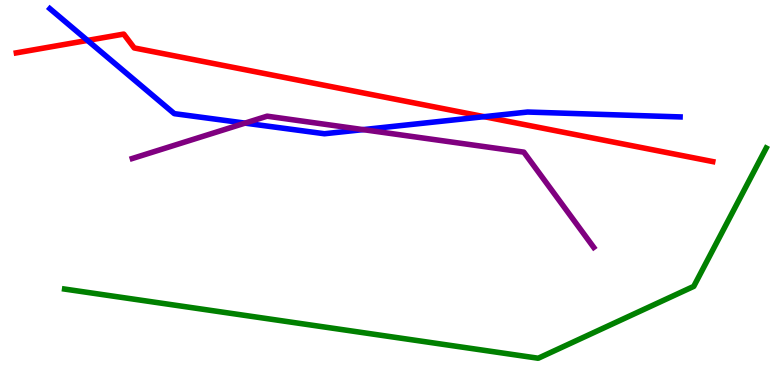[{'lines': ['blue', 'red'], 'intersections': [{'x': 1.13, 'y': 8.95}, {'x': 6.25, 'y': 6.97}]}, {'lines': ['green', 'red'], 'intersections': []}, {'lines': ['purple', 'red'], 'intersections': []}, {'lines': ['blue', 'green'], 'intersections': []}, {'lines': ['blue', 'purple'], 'intersections': [{'x': 3.16, 'y': 6.8}, {'x': 4.68, 'y': 6.63}]}, {'lines': ['green', 'purple'], 'intersections': []}]